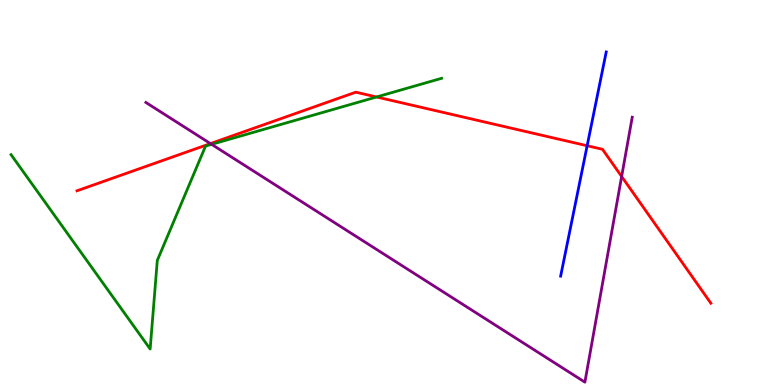[{'lines': ['blue', 'red'], 'intersections': [{'x': 7.58, 'y': 6.21}]}, {'lines': ['green', 'red'], 'intersections': [{'x': 4.86, 'y': 7.48}]}, {'lines': ['purple', 'red'], 'intersections': [{'x': 2.72, 'y': 6.27}, {'x': 8.02, 'y': 5.42}]}, {'lines': ['blue', 'green'], 'intersections': []}, {'lines': ['blue', 'purple'], 'intersections': []}, {'lines': ['green', 'purple'], 'intersections': [{'x': 2.73, 'y': 6.25}]}]